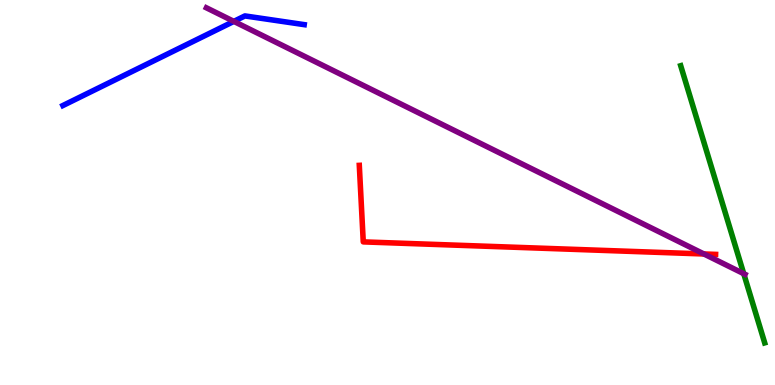[{'lines': ['blue', 'red'], 'intersections': []}, {'lines': ['green', 'red'], 'intersections': []}, {'lines': ['purple', 'red'], 'intersections': [{'x': 9.08, 'y': 3.4}]}, {'lines': ['blue', 'green'], 'intersections': []}, {'lines': ['blue', 'purple'], 'intersections': [{'x': 3.02, 'y': 9.44}]}, {'lines': ['green', 'purple'], 'intersections': [{'x': 9.6, 'y': 2.89}]}]